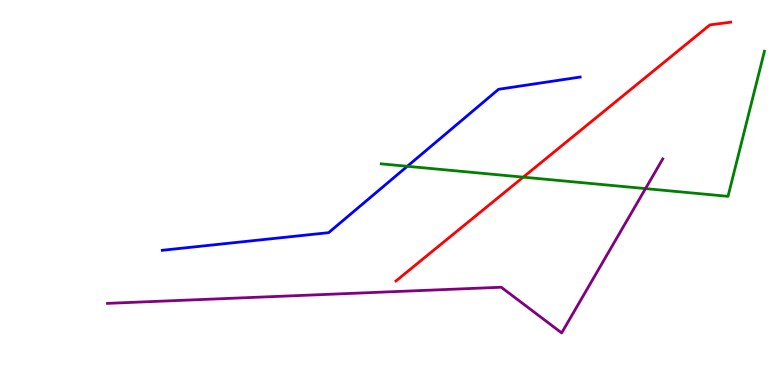[{'lines': ['blue', 'red'], 'intersections': []}, {'lines': ['green', 'red'], 'intersections': [{'x': 6.75, 'y': 5.4}]}, {'lines': ['purple', 'red'], 'intersections': []}, {'lines': ['blue', 'green'], 'intersections': [{'x': 5.26, 'y': 5.68}]}, {'lines': ['blue', 'purple'], 'intersections': []}, {'lines': ['green', 'purple'], 'intersections': [{'x': 8.33, 'y': 5.1}]}]